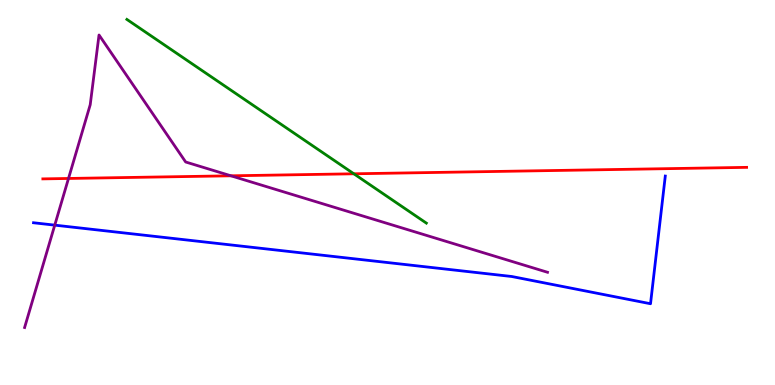[{'lines': ['blue', 'red'], 'intersections': []}, {'lines': ['green', 'red'], 'intersections': [{'x': 4.57, 'y': 5.49}]}, {'lines': ['purple', 'red'], 'intersections': [{'x': 0.884, 'y': 5.36}, {'x': 2.98, 'y': 5.43}]}, {'lines': ['blue', 'green'], 'intersections': []}, {'lines': ['blue', 'purple'], 'intersections': [{'x': 0.707, 'y': 4.15}]}, {'lines': ['green', 'purple'], 'intersections': []}]